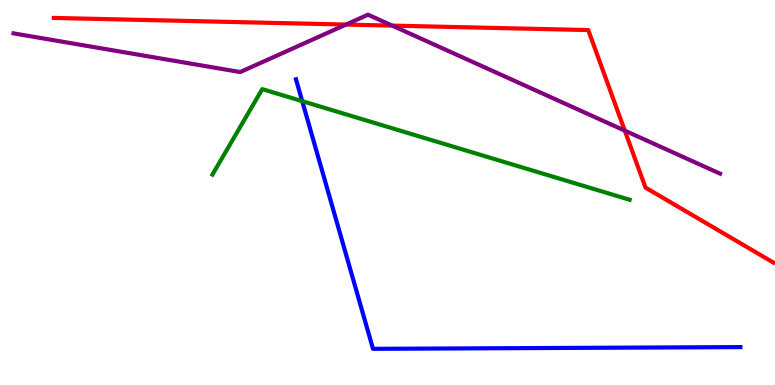[{'lines': ['blue', 'red'], 'intersections': []}, {'lines': ['green', 'red'], 'intersections': []}, {'lines': ['purple', 'red'], 'intersections': [{'x': 4.46, 'y': 9.36}, {'x': 5.06, 'y': 9.33}, {'x': 8.06, 'y': 6.61}]}, {'lines': ['blue', 'green'], 'intersections': [{'x': 3.9, 'y': 7.37}]}, {'lines': ['blue', 'purple'], 'intersections': []}, {'lines': ['green', 'purple'], 'intersections': []}]